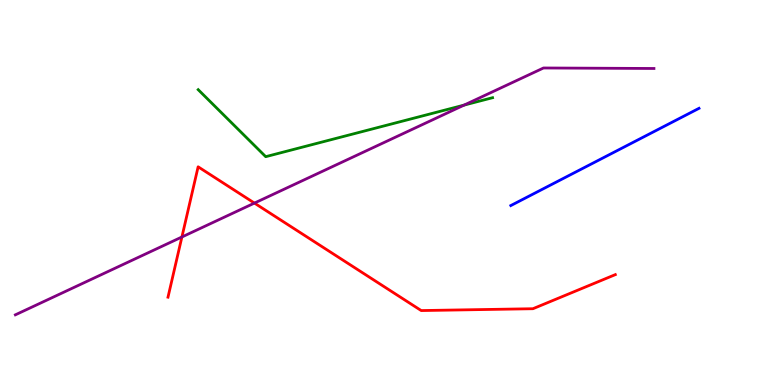[{'lines': ['blue', 'red'], 'intersections': []}, {'lines': ['green', 'red'], 'intersections': []}, {'lines': ['purple', 'red'], 'intersections': [{'x': 2.35, 'y': 3.84}, {'x': 3.28, 'y': 4.72}]}, {'lines': ['blue', 'green'], 'intersections': []}, {'lines': ['blue', 'purple'], 'intersections': []}, {'lines': ['green', 'purple'], 'intersections': [{'x': 5.99, 'y': 7.27}]}]